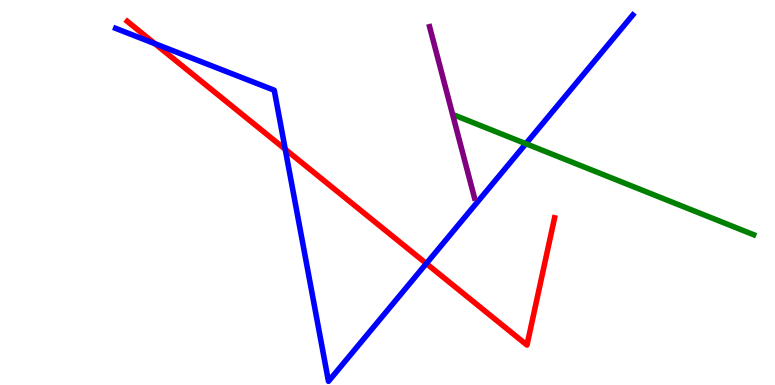[{'lines': ['blue', 'red'], 'intersections': [{'x': 2.0, 'y': 8.87}, {'x': 3.68, 'y': 6.12}, {'x': 5.5, 'y': 3.15}]}, {'lines': ['green', 'red'], 'intersections': []}, {'lines': ['purple', 'red'], 'intersections': []}, {'lines': ['blue', 'green'], 'intersections': [{'x': 6.79, 'y': 6.27}]}, {'lines': ['blue', 'purple'], 'intersections': []}, {'lines': ['green', 'purple'], 'intersections': []}]